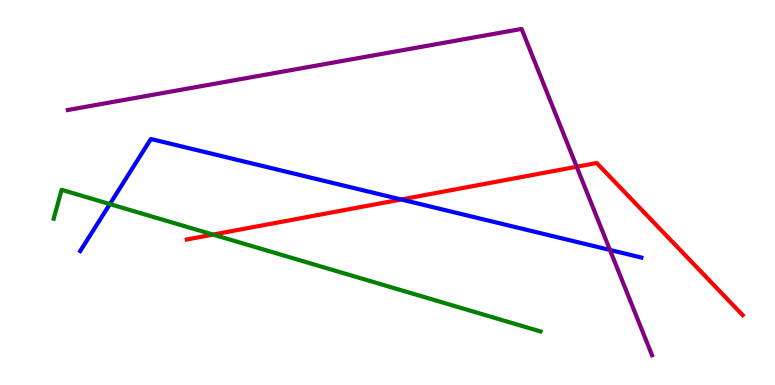[{'lines': ['blue', 'red'], 'intersections': [{'x': 5.18, 'y': 4.82}]}, {'lines': ['green', 'red'], 'intersections': [{'x': 2.75, 'y': 3.91}]}, {'lines': ['purple', 'red'], 'intersections': [{'x': 7.44, 'y': 5.67}]}, {'lines': ['blue', 'green'], 'intersections': [{'x': 1.42, 'y': 4.7}]}, {'lines': ['blue', 'purple'], 'intersections': [{'x': 7.87, 'y': 3.51}]}, {'lines': ['green', 'purple'], 'intersections': []}]